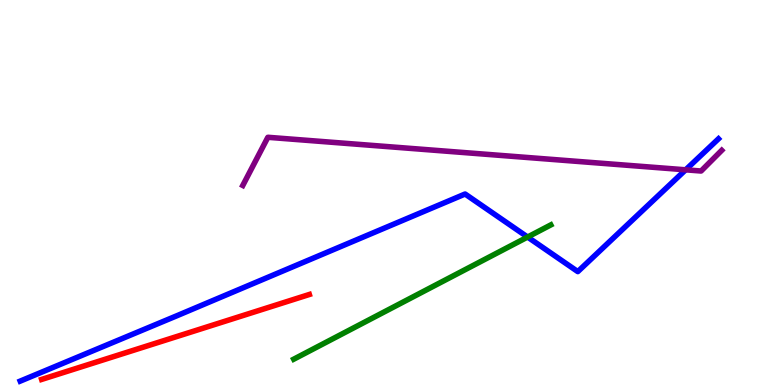[{'lines': ['blue', 'red'], 'intersections': []}, {'lines': ['green', 'red'], 'intersections': []}, {'lines': ['purple', 'red'], 'intersections': []}, {'lines': ['blue', 'green'], 'intersections': [{'x': 6.81, 'y': 3.84}]}, {'lines': ['blue', 'purple'], 'intersections': [{'x': 8.85, 'y': 5.59}]}, {'lines': ['green', 'purple'], 'intersections': []}]